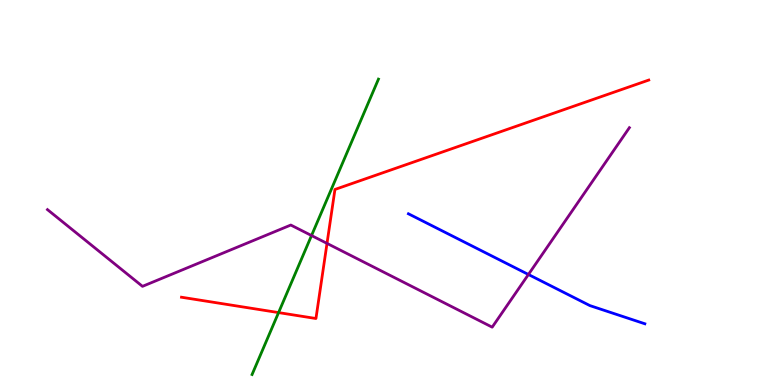[{'lines': ['blue', 'red'], 'intersections': []}, {'lines': ['green', 'red'], 'intersections': [{'x': 3.59, 'y': 1.88}]}, {'lines': ['purple', 'red'], 'intersections': [{'x': 4.22, 'y': 3.68}]}, {'lines': ['blue', 'green'], 'intersections': []}, {'lines': ['blue', 'purple'], 'intersections': [{'x': 6.82, 'y': 2.87}]}, {'lines': ['green', 'purple'], 'intersections': [{'x': 4.02, 'y': 3.88}]}]